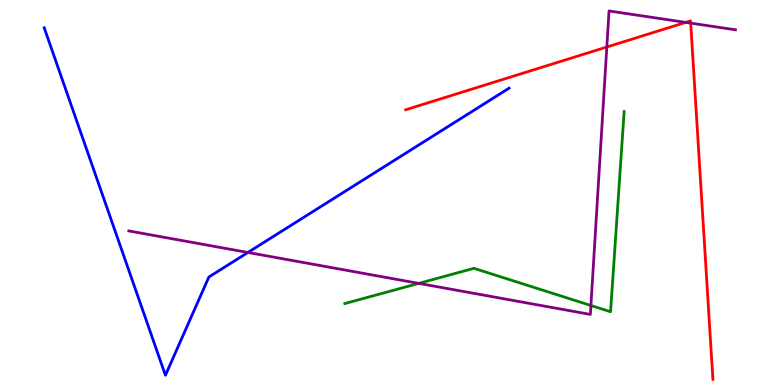[{'lines': ['blue', 'red'], 'intersections': []}, {'lines': ['green', 'red'], 'intersections': []}, {'lines': ['purple', 'red'], 'intersections': [{'x': 7.83, 'y': 8.78}, {'x': 8.85, 'y': 9.42}, {'x': 8.91, 'y': 9.4}]}, {'lines': ['blue', 'green'], 'intersections': []}, {'lines': ['blue', 'purple'], 'intersections': [{'x': 3.2, 'y': 3.44}]}, {'lines': ['green', 'purple'], 'intersections': [{'x': 5.4, 'y': 2.64}, {'x': 7.62, 'y': 2.07}]}]